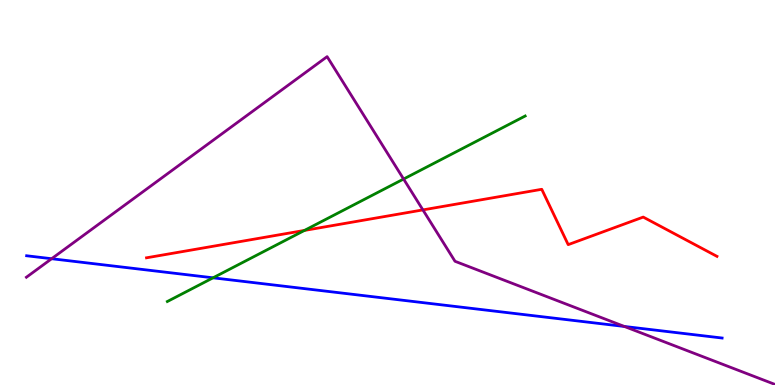[{'lines': ['blue', 'red'], 'intersections': []}, {'lines': ['green', 'red'], 'intersections': [{'x': 3.93, 'y': 4.01}]}, {'lines': ['purple', 'red'], 'intersections': [{'x': 5.46, 'y': 4.55}]}, {'lines': ['blue', 'green'], 'intersections': [{'x': 2.75, 'y': 2.78}]}, {'lines': ['blue', 'purple'], 'intersections': [{'x': 0.666, 'y': 3.28}, {'x': 8.06, 'y': 1.52}]}, {'lines': ['green', 'purple'], 'intersections': [{'x': 5.21, 'y': 5.35}]}]